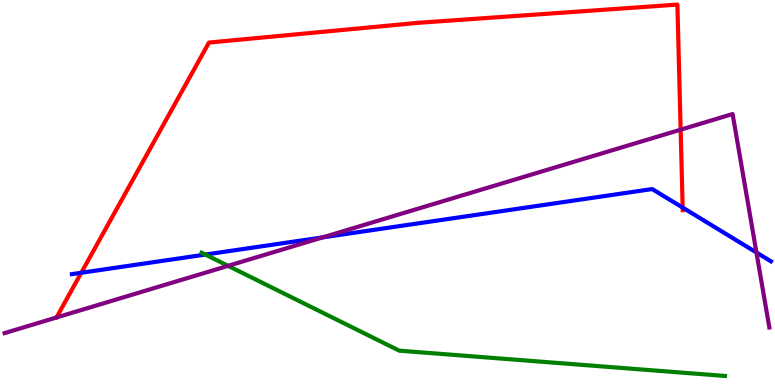[{'lines': ['blue', 'red'], 'intersections': [{'x': 1.05, 'y': 2.92}, {'x': 8.81, 'y': 4.61}]}, {'lines': ['green', 'red'], 'intersections': []}, {'lines': ['purple', 'red'], 'intersections': [{'x': 8.78, 'y': 6.63}]}, {'lines': ['blue', 'green'], 'intersections': [{'x': 2.65, 'y': 3.39}]}, {'lines': ['blue', 'purple'], 'intersections': [{'x': 4.16, 'y': 3.83}, {'x': 9.76, 'y': 3.44}]}, {'lines': ['green', 'purple'], 'intersections': [{'x': 2.94, 'y': 3.09}]}]